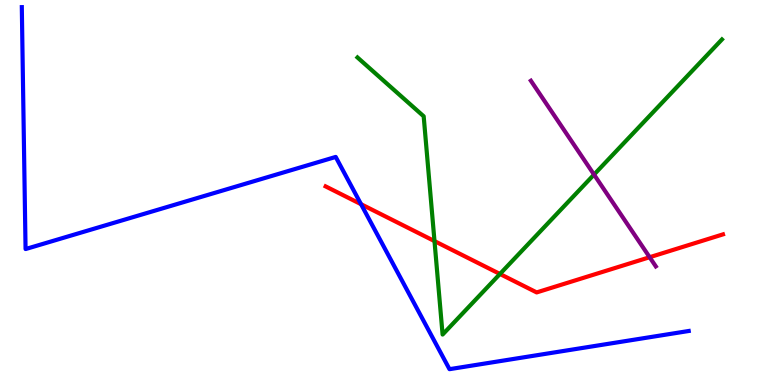[{'lines': ['blue', 'red'], 'intersections': [{'x': 4.66, 'y': 4.7}]}, {'lines': ['green', 'red'], 'intersections': [{'x': 5.61, 'y': 3.74}, {'x': 6.45, 'y': 2.88}]}, {'lines': ['purple', 'red'], 'intersections': [{'x': 8.38, 'y': 3.32}]}, {'lines': ['blue', 'green'], 'intersections': []}, {'lines': ['blue', 'purple'], 'intersections': []}, {'lines': ['green', 'purple'], 'intersections': [{'x': 7.66, 'y': 5.47}]}]